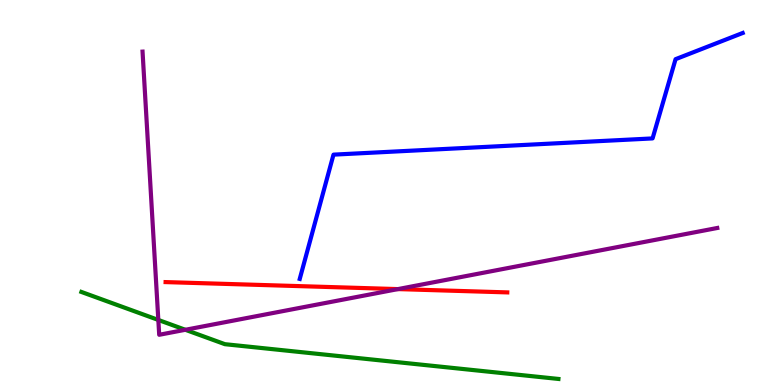[{'lines': ['blue', 'red'], 'intersections': []}, {'lines': ['green', 'red'], 'intersections': []}, {'lines': ['purple', 'red'], 'intersections': [{'x': 5.13, 'y': 2.49}]}, {'lines': ['blue', 'green'], 'intersections': []}, {'lines': ['blue', 'purple'], 'intersections': []}, {'lines': ['green', 'purple'], 'intersections': [{'x': 2.04, 'y': 1.69}, {'x': 2.39, 'y': 1.43}]}]